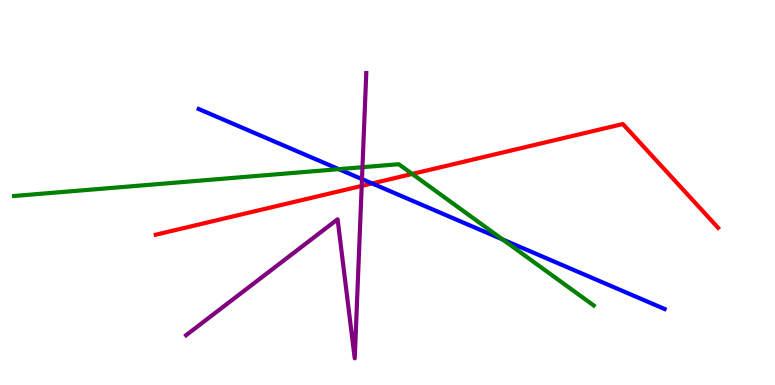[{'lines': ['blue', 'red'], 'intersections': [{'x': 4.8, 'y': 5.24}]}, {'lines': ['green', 'red'], 'intersections': [{'x': 5.32, 'y': 5.48}]}, {'lines': ['purple', 'red'], 'intersections': [{'x': 4.67, 'y': 5.17}]}, {'lines': ['blue', 'green'], 'intersections': [{'x': 4.37, 'y': 5.61}, {'x': 6.49, 'y': 3.78}]}, {'lines': ['blue', 'purple'], 'intersections': [{'x': 4.67, 'y': 5.35}]}, {'lines': ['green', 'purple'], 'intersections': [{'x': 4.68, 'y': 5.66}]}]